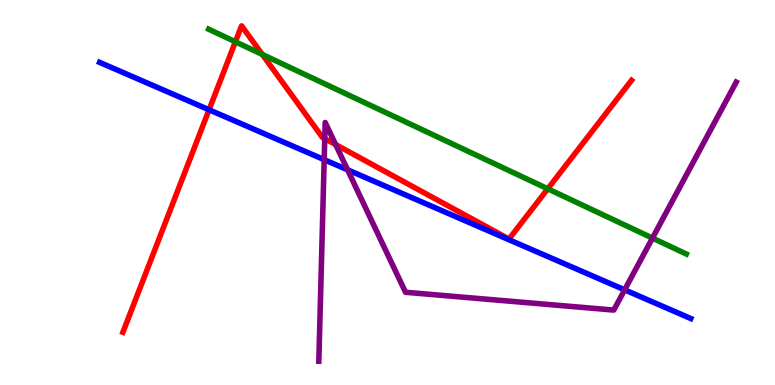[{'lines': ['blue', 'red'], 'intersections': [{'x': 2.7, 'y': 7.15}]}, {'lines': ['green', 'red'], 'intersections': [{'x': 3.04, 'y': 8.91}, {'x': 3.38, 'y': 8.59}, {'x': 7.07, 'y': 5.1}]}, {'lines': ['purple', 'red'], 'intersections': [{'x': 4.19, 'y': 6.4}, {'x': 4.33, 'y': 6.25}]}, {'lines': ['blue', 'green'], 'intersections': []}, {'lines': ['blue', 'purple'], 'intersections': [{'x': 4.18, 'y': 5.85}, {'x': 4.48, 'y': 5.59}, {'x': 8.06, 'y': 2.47}]}, {'lines': ['green', 'purple'], 'intersections': [{'x': 8.42, 'y': 3.82}]}]